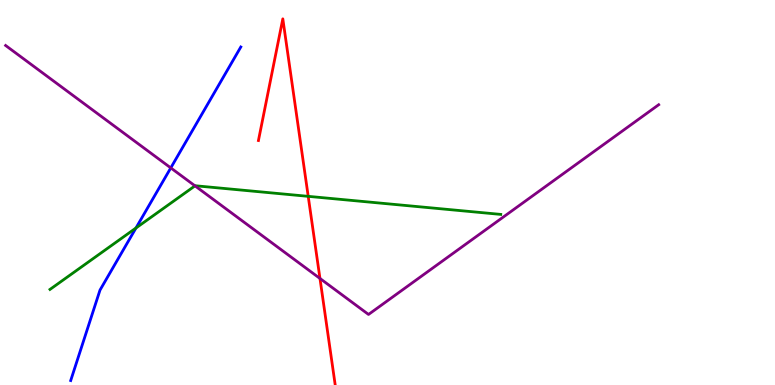[{'lines': ['blue', 'red'], 'intersections': []}, {'lines': ['green', 'red'], 'intersections': [{'x': 3.98, 'y': 4.9}]}, {'lines': ['purple', 'red'], 'intersections': [{'x': 4.13, 'y': 2.77}]}, {'lines': ['blue', 'green'], 'intersections': [{'x': 1.75, 'y': 4.08}]}, {'lines': ['blue', 'purple'], 'intersections': [{'x': 2.2, 'y': 5.64}]}, {'lines': ['green', 'purple'], 'intersections': [{'x': 2.52, 'y': 5.17}]}]